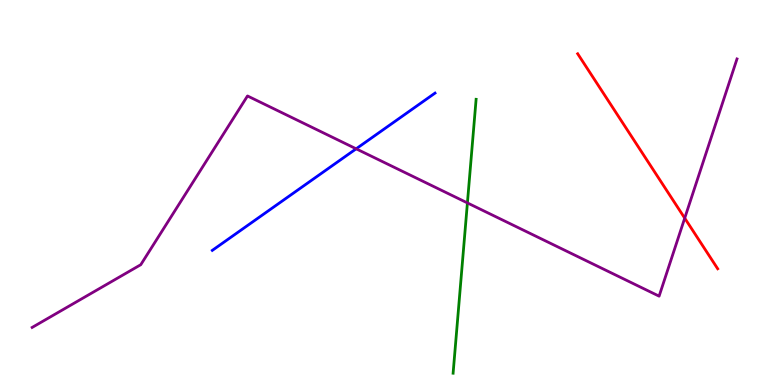[{'lines': ['blue', 'red'], 'intersections': []}, {'lines': ['green', 'red'], 'intersections': []}, {'lines': ['purple', 'red'], 'intersections': [{'x': 8.84, 'y': 4.33}]}, {'lines': ['blue', 'green'], 'intersections': []}, {'lines': ['blue', 'purple'], 'intersections': [{'x': 4.6, 'y': 6.14}]}, {'lines': ['green', 'purple'], 'intersections': [{'x': 6.03, 'y': 4.73}]}]